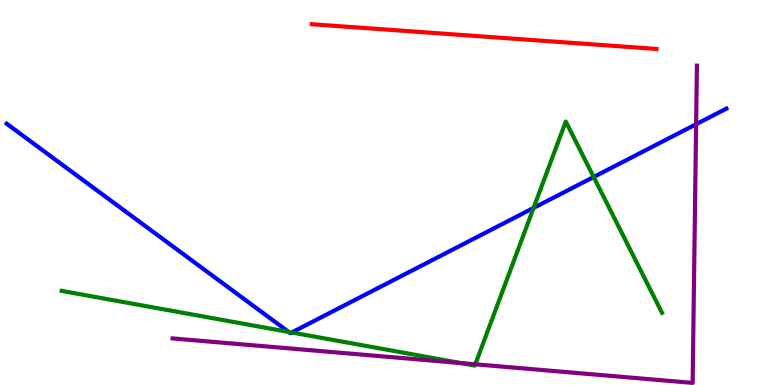[{'lines': ['blue', 'red'], 'intersections': []}, {'lines': ['green', 'red'], 'intersections': []}, {'lines': ['purple', 'red'], 'intersections': []}, {'lines': ['blue', 'green'], 'intersections': [{'x': 3.72, 'y': 1.38}, {'x': 3.76, 'y': 1.36}, {'x': 6.88, 'y': 4.6}, {'x': 7.66, 'y': 5.4}]}, {'lines': ['blue', 'purple'], 'intersections': [{'x': 8.98, 'y': 6.77}]}, {'lines': ['green', 'purple'], 'intersections': [{'x': 5.95, 'y': 0.57}, {'x': 6.13, 'y': 0.538}]}]